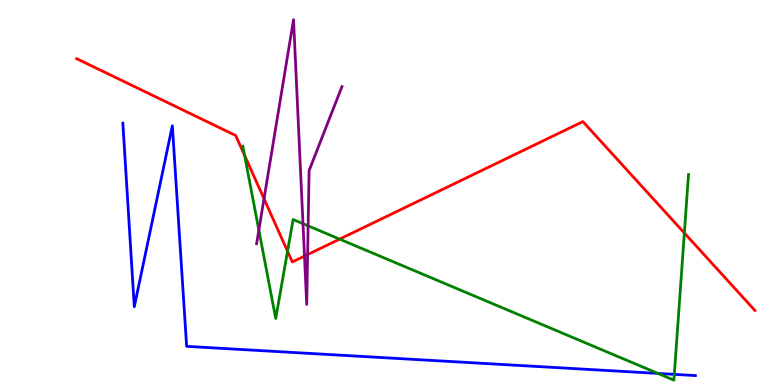[{'lines': ['blue', 'red'], 'intersections': []}, {'lines': ['green', 'red'], 'intersections': [{'x': 3.16, 'y': 5.96}, {'x': 3.71, 'y': 3.47}, {'x': 4.38, 'y': 3.79}, {'x': 8.83, 'y': 3.95}]}, {'lines': ['purple', 'red'], 'intersections': [{'x': 3.41, 'y': 4.84}, {'x': 3.93, 'y': 3.35}, {'x': 3.97, 'y': 3.39}]}, {'lines': ['blue', 'green'], 'intersections': [{'x': 8.49, 'y': 0.301}, {'x': 8.7, 'y': 0.276}]}, {'lines': ['blue', 'purple'], 'intersections': []}, {'lines': ['green', 'purple'], 'intersections': [{'x': 3.34, 'y': 4.02}, {'x': 3.91, 'y': 4.19}, {'x': 3.98, 'y': 4.13}]}]